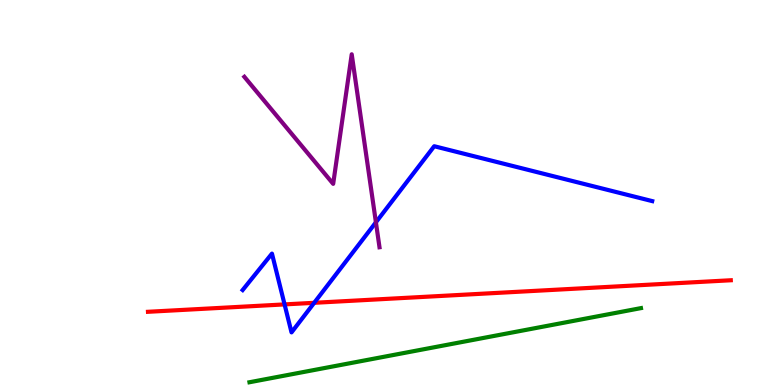[{'lines': ['blue', 'red'], 'intersections': [{'x': 3.67, 'y': 2.09}, {'x': 4.05, 'y': 2.14}]}, {'lines': ['green', 'red'], 'intersections': []}, {'lines': ['purple', 'red'], 'intersections': []}, {'lines': ['blue', 'green'], 'intersections': []}, {'lines': ['blue', 'purple'], 'intersections': [{'x': 4.85, 'y': 4.23}]}, {'lines': ['green', 'purple'], 'intersections': []}]